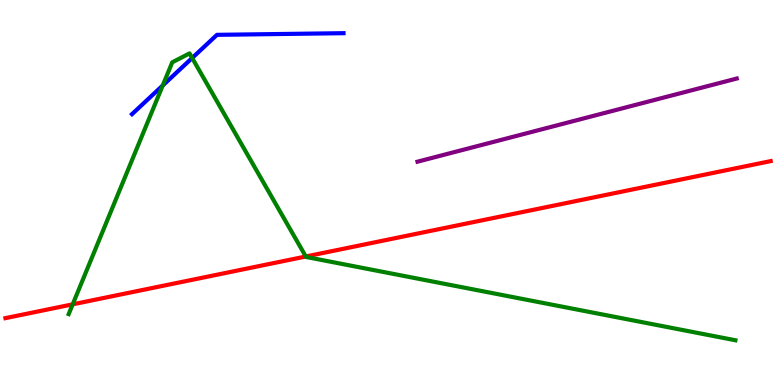[{'lines': ['blue', 'red'], 'intersections': []}, {'lines': ['green', 'red'], 'intersections': [{'x': 0.938, 'y': 2.1}, {'x': 3.95, 'y': 3.34}]}, {'lines': ['purple', 'red'], 'intersections': []}, {'lines': ['blue', 'green'], 'intersections': [{'x': 2.1, 'y': 7.78}, {'x': 2.48, 'y': 8.49}]}, {'lines': ['blue', 'purple'], 'intersections': []}, {'lines': ['green', 'purple'], 'intersections': []}]